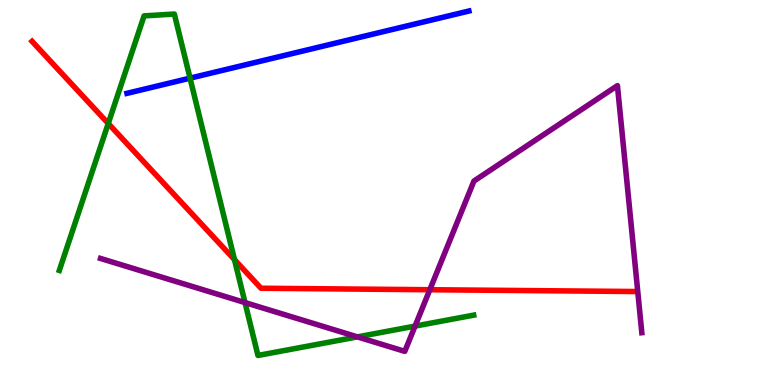[{'lines': ['blue', 'red'], 'intersections': []}, {'lines': ['green', 'red'], 'intersections': [{'x': 1.4, 'y': 6.79}, {'x': 3.03, 'y': 3.26}]}, {'lines': ['purple', 'red'], 'intersections': [{'x': 5.55, 'y': 2.47}]}, {'lines': ['blue', 'green'], 'intersections': [{'x': 2.45, 'y': 7.97}]}, {'lines': ['blue', 'purple'], 'intersections': []}, {'lines': ['green', 'purple'], 'intersections': [{'x': 3.16, 'y': 2.14}, {'x': 4.61, 'y': 1.25}, {'x': 5.36, 'y': 1.53}]}]